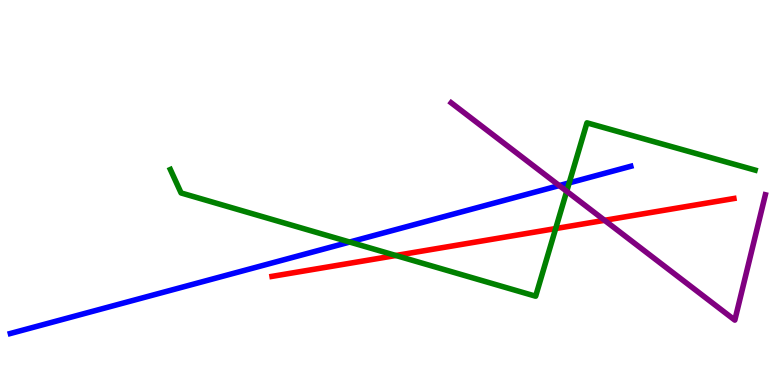[{'lines': ['blue', 'red'], 'intersections': []}, {'lines': ['green', 'red'], 'intersections': [{'x': 5.11, 'y': 3.36}, {'x': 7.17, 'y': 4.06}]}, {'lines': ['purple', 'red'], 'intersections': [{'x': 7.8, 'y': 4.28}]}, {'lines': ['blue', 'green'], 'intersections': [{'x': 4.51, 'y': 3.71}, {'x': 7.34, 'y': 5.25}]}, {'lines': ['blue', 'purple'], 'intersections': [{'x': 7.22, 'y': 5.18}]}, {'lines': ['green', 'purple'], 'intersections': [{'x': 7.31, 'y': 5.03}]}]